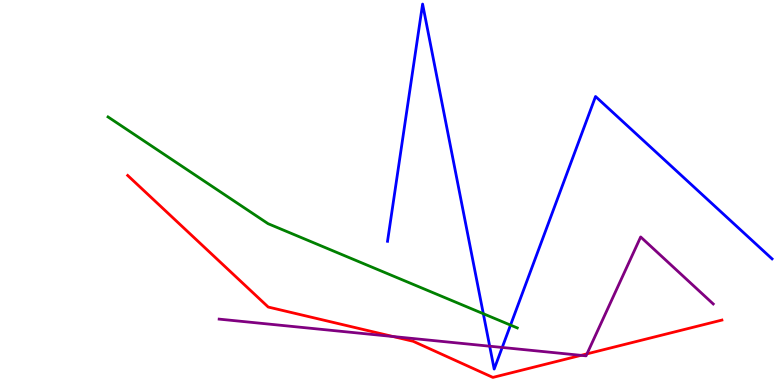[{'lines': ['blue', 'red'], 'intersections': []}, {'lines': ['green', 'red'], 'intersections': []}, {'lines': ['purple', 'red'], 'intersections': [{'x': 5.07, 'y': 1.26}, {'x': 7.5, 'y': 0.77}, {'x': 7.57, 'y': 0.809}]}, {'lines': ['blue', 'green'], 'intersections': [{'x': 6.24, 'y': 1.85}, {'x': 6.59, 'y': 1.56}]}, {'lines': ['blue', 'purple'], 'intersections': [{'x': 6.32, 'y': 1.01}, {'x': 6.48, 'y': 0.975}]}, {'lines': ['green', 'purple'], 'intersections': []}]